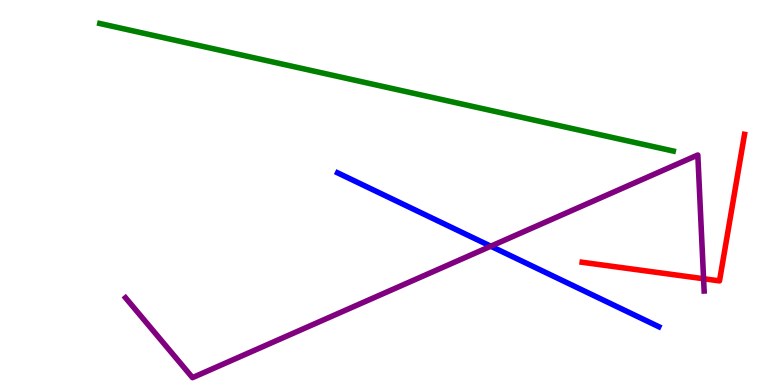[{'lines': ['blue', 'red'], 'intersections': []}, {'lines': ['green', 'red'], 'intersections': []}, {'lines': ['purple', 'red'], 'intersections': [{'x': 9.08, 'y': 2.76}]}, {'lines': ['blue', 'green'], 'intersections': []}, {'lines': ['blue', 'purple'], 'intersections': [{'x': 6.33, 'y': 3.6}]}, {'lines': ['green', 'purple'], 'intersections': []}]